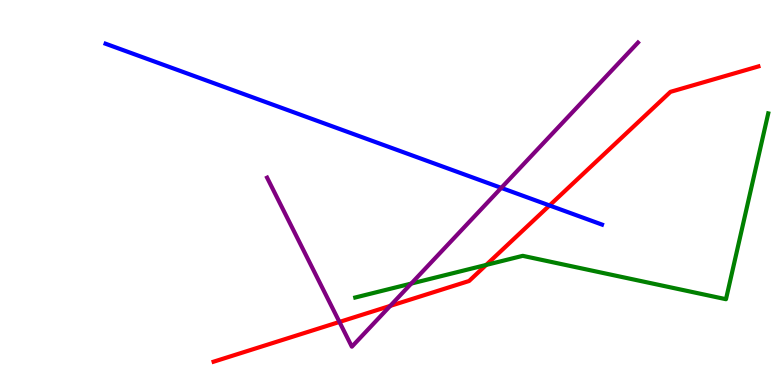[{'lines': ['blue', 'red'], 'intersections': [{'x': 7.09, 'y': 4.66}]}, {'lines': ['green', 'red'], 'intersections': [{'x': 6.27, 'y': 3.12}]}, {'lines': ['purple', 'red'], 'intersections': [{'x': 4.38, 'y': 1.64}, {'x': 5.04, 'y': 2.05}]}, {'lines': ['blue', 'green'], 'intersections': []}, {'lines': ['blue', 'purple'], 'intersections': [{'x': 6.47, 'y': 5.12}]}, {'lines': ['green', 'purple'], 'intersections': [{'x': 5.31, 'y': 2.63}]}]